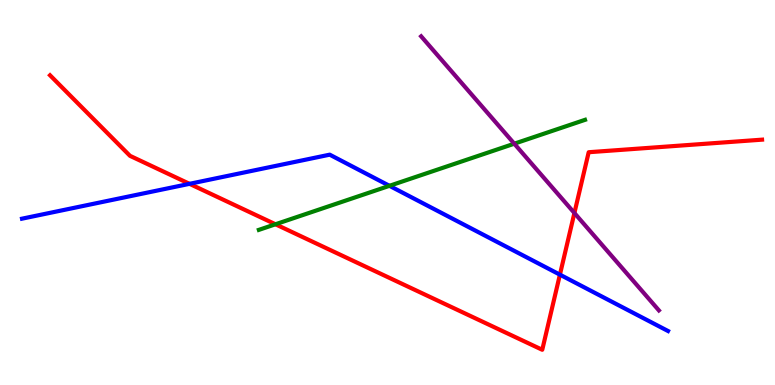[{'lines': ['blue', 'red'], 'intersections': [{'x': 2.45, 'y': 5.23}, {'x': 7.22, 'y': 2.87}]}, {'lines': ['green', 'red'], 'intersections': [{'x': 3.55, 'y': 4.17}]}, {'lines': ['purple', 'red'], 'intersections': [{'x': 7.41, 'y': 4.47}]}, {'lines': ['blue', 'green'], 'intersections': [{'x': 5.03, 'y': 5.17}]}, {'lines': ['blue', 'purple'], 'intersections': []}, {'lines': ['green', 'purple'], 'intersections': [{'x': 6.64, 'y': 6.27}]}]